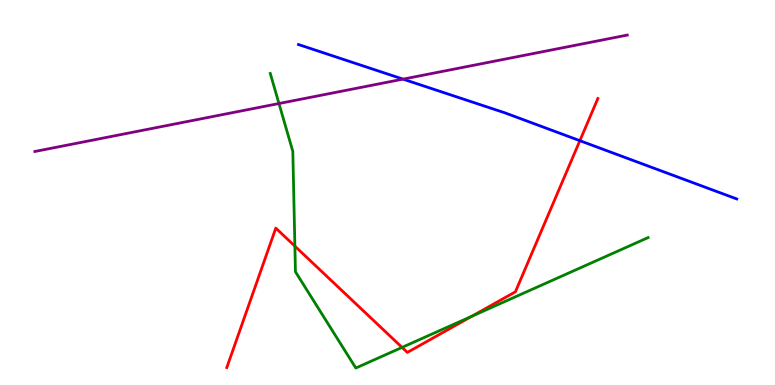[{'lines': ['blue', 'red'], 'intersections': [{'x': 7.48, 'y': 6.35}]}, {'lines': ['green', 'red'], 'intersections': [{'x': 3.8, 'y': 3.61}, {'x': 5.19, 'y': 0.977}, {'x': 6.09, 'y': 1.79}]}, {'lines': ['purple', 'red'], 'intersections': []}, {'lines': ['blue', 'green'], 'intersections': []}, {'lines': ['blue', 'purple'], 'intersections': [{'x': 5.2, 'y': 7.94}]}, {'lines': ['green', 'purple'], 'intersections': [{'x': 3.6, 'y': 7.31}]}]